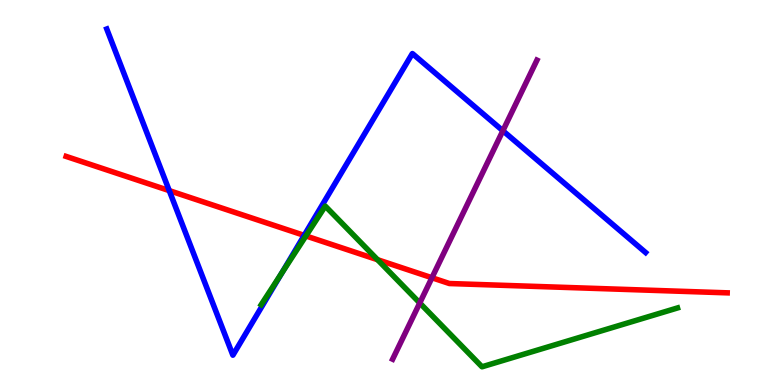[{'lines': ['blue', 'red'], 'intersections': [{'x': 2.18, 'y': 5.05}, {'x': 3.92, 'y': 3.89}]}, {'lines': ['green', 'red'], 'intersections': [{'x': 3.95, 'y': 3.87}, {'x': 4.87, 'y': 3.25}]}, {'lines': ['purple', 'red'], 'intersections': [{'x': 5.57, 'y': 2.79}]}, {'lines': ['blue', 'green'], 'intersections': [{'x': 3.63, 'y': 2.9}]}, {'lines': ['blue', 'purple'], 'intersections': [{'x': 6.49, 'y': 6.6}]}, {'lines': ['green', 'purple'], 'intersections': [{'x': 5.42, 'y': 2.13}]}]